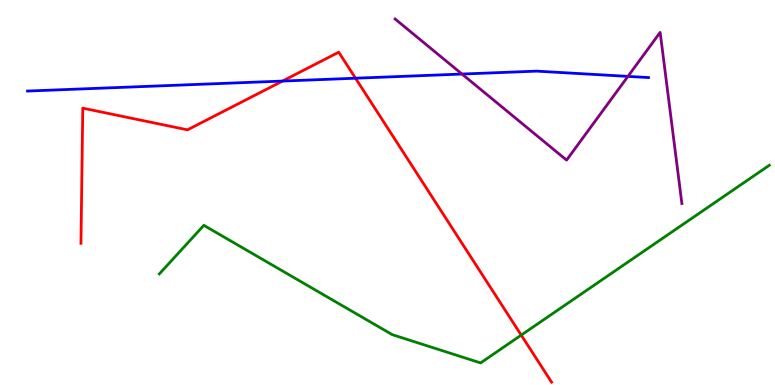[{'lines': ['blue', 'red'], 'intersections': [{'x': 3.65, 'y': 7.89}, {'x': 4.59, 'y': 7.97}]}, {'lines': ['green', 'red'], 'intersections': [{'x': 6.73, 'y': 1.3}]}, {'lines': ['purple', 'red'], 'intersections': []}, {'lines': ['blue', 'green'], 'intersections': []}, {'lines': ['blue', 'purple'], 'intersections': [{'x': 5.96, 'y': 8.08}, {'x': 8.1, 'y': 8.02}]}, {'lines': ['green', 'purple'], 'intersections': []}]